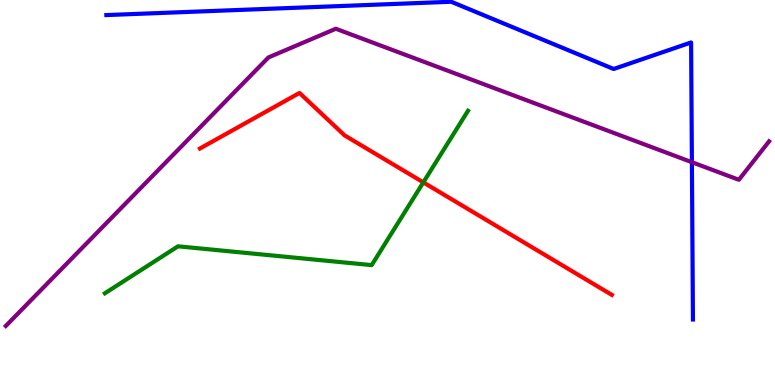[{'lines': ['blue', 'red'], 'intersections': []}, {'lines': ['green', 'red'], 'intersections': [{'x': 5.46, 'y': 5.26}]}, {'lines': ['purple', 'red'], 'intersections': []}, {'lines': ['blue', 'green'], 'intersections': []}, {'lines': ['blue', 'purple'], 'intersections': [{'x': 8.93, 'y': 5.79}]}, {'lines': ['green', 'purple'], 'intersections': []}]